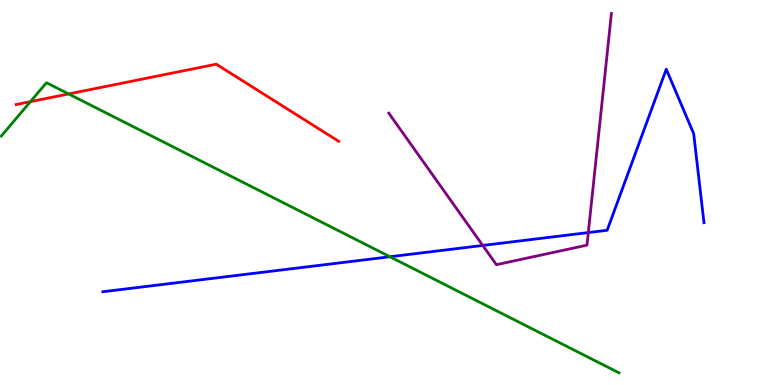[{'lines': ['blue', 'red'], 'intersections': []}, {'lines': ['green', 'red'], 'intersections': [{'x': 0.393, 'y': 7.36}, {'x': 0.886, 'y': 7.56}]}, {'lines': ['purple', 'red'], 'intersections': []}, {'lines': ['blue', 'green'], 'intersections': [{'x': 5.03, 'y': 3.33}]}, {'lines': ['blue', 'purple'], 'intersections': [{'x': 6.23, 'y': 3.62}, {'x': 7.59, 'y': 3.96}]}, {'lines': ['green', 'purple'], 'intersections': []}]